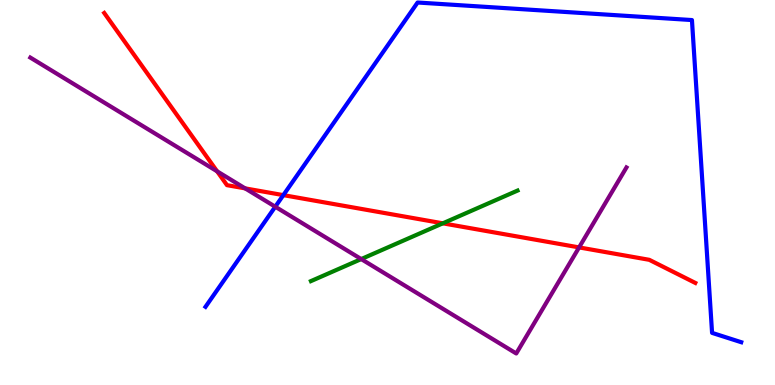[{'lines': ['blue', 'red'], 'intersections': [{'x': 3.66, 'y': 4.93}]}, {'lines': ['green', 'red'], 'intersections': [{'x': 5.71, 'y': 4.2}]}, {'lines': ['purple', 'red'], 'intersections': [{'x': 2.8, 'y': 5.55}, {'x': 3.16, 'y': 5.11}, {'x': 7.47, 'y': 3.57}]}, {'lines': ['blue', 'green'], 'intersections': []}, {'lines': ['blue', 'purple'], 'intersections': [{'x': 3.55, 'y': 4.63}]}, {'lines': ['green', 'purple'], 'intersections': [{'x': 4.66, 'y': 3.27}]}]